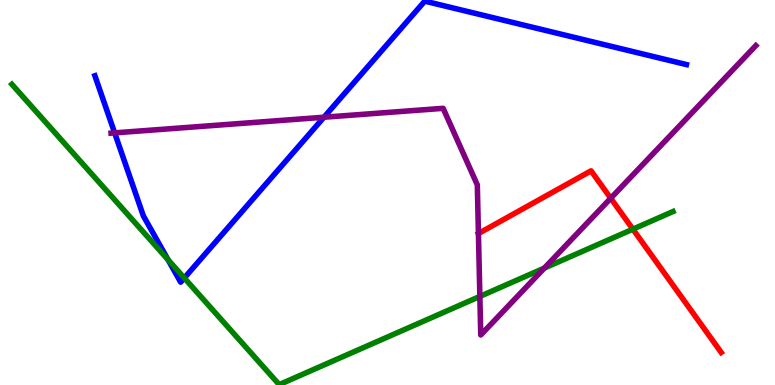[{'lines': ['blue', 'red'], 'intersections': []}, {'lines': ['green', 'red'], 'intersections': [{'x': 8.17, 'y': 4.05}]}, {'lines': ['purple', 'red'], 'intersections': [{'x': 6.17, 'y': 3.93}, {'x': 7.88, 'y': 4.85}]}, {'lines': ['blue', 'green'], 'intersections': [{'x': 2.17, 'y': 3.25}, {'x': 2.38, 'y': 2.78}]}, {'lines': ['blue', 'purple'], 'intersections': [{'x': 1.48, 'y': 6.55}, {'x': 4.18, 'y': 6.96}]}, {'lines': ['green', 'purple'], 'intersections': [{'x': 6.19, 'y': 2.3}, {'x': 7.02, 'y': 3.04}]}]